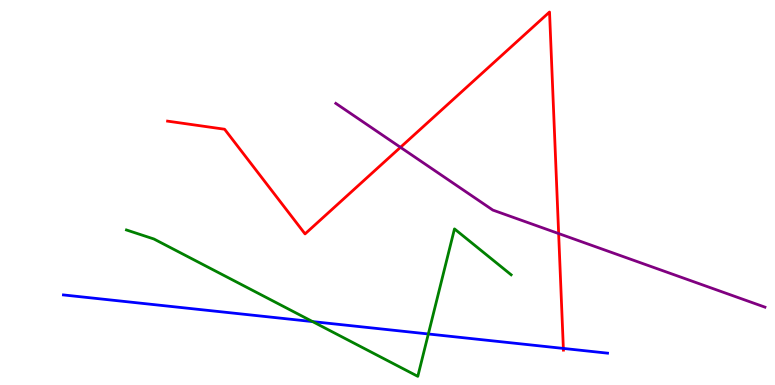[{'lines': ['blue', 'red'], 'intersections': [{'x': 7.27, 'y': 0.95}]}, {'lines': ['green', 'red'], 'intersections': []}, {'lines': ['purple', 'red'], 'intersections': [{'x': 5.17, 'y': 6.17}, {'x': 7.21, 'y': 3.93}]}, {'lines': ['blue', 'green'], 'intersections': [{'x': 4.03, 'y': 1.65}, {'x': 5.53, 'y': 1.33}]}, {'lines': ['blue', 'purple'], 'intersections': []}, {'lines': ['green', 'purple'], 'intersections': []}]